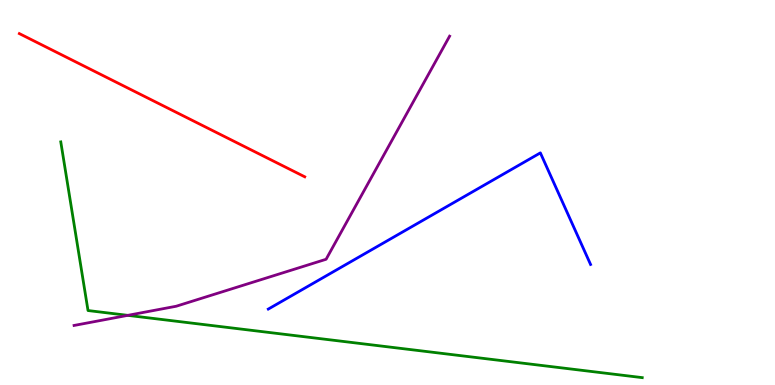[{'lines': ['blue', 'red'], 'intersections': []}, {'lines': ['green', 'red'], 'intersections': []}, {'lines': ['purple', 'red'], 'intersections': []}, {'lines': ['blue', 'green'], 'intersections': []}, {'lines': ['blue', 'purple'], 'intersections': []}, {'lines': ['green', 'purple'], 'intersections': [{'x': 1.65, 'y': 1.81}]}]